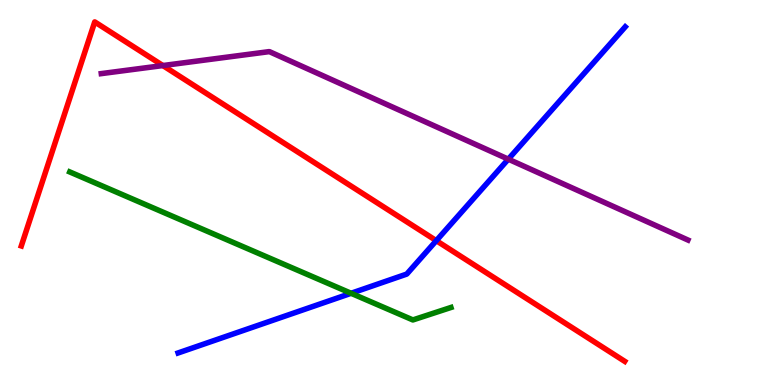[{'lines': ['blue', 'red'], 'intersections': [{'x': 5.63, 'y': 3.75}]}, {'lines': ['green', 'red'], 'intersections': []}, {'lines': ['purple', 'red'], 'intersections': [{'x': 2.1, 'y': 8.3}]}, {'lines': ['blue', 'green'], 'intersections': [{'x': 4.53, 'y': 2.38}]}, {'lines': ['blue', 'purple'], 'intersections': [{'x': 6.56, 'y': 5.87}]}, {'lines': ['green', 'purple'], 'intersections': []}]